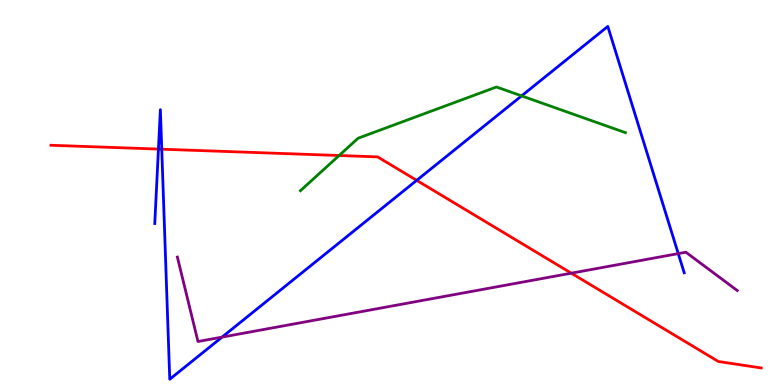[{'lines': ['blue', 'red'], 'intersections': [{'x': 2.04, 'y': 6.13}, {'x': 2.09, 'y': 6.12}, {'x': 5.38, 'y': 5.32}]}, {'lines': ['green', 'red'], 'intersections': [{'x': 4.38, 'y': 5.96}]}, {'lines': ['purple', 'red'], 'intersections': [{'x': 7.37, 'y': 2.9}]}, {'lines': ['blue', 'green'], 'intersections': [{'x': 6.73, 'y': 7.51}]}, {'lines': ['blue', 'purple'], 'intersections': [{'x': 2.87, 'y': 1.24}, {'x': 8.75, 'y': 3.41}]}, {'lines': ['green', 'purple'], 'intersections': []}]